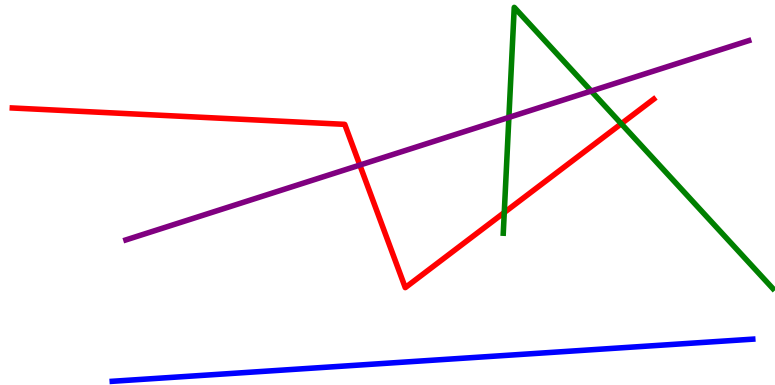[{'lines': ['blue', 'red'], 'intersections': []}, {'lines': ['green', 'red'], 'intersections': [{'x': 6.51, 'y': 4.48}, {'x': 8.02, 'y': 6.79}]}, {'lines': ['purple', 'red'], 'intersections': [{'x': 4.64, 'y': 5.71}]}, {'lines': ['blue', 'green'], 'intersections': []}, {'lines': ['blue', 'purple'], 'intersections': []}, {'lines': ['green', 'purple'], 'intersections': [{'x': 6.57, 'y': 6.95}, {'x': 7.63, 'y': 7.64}]}]